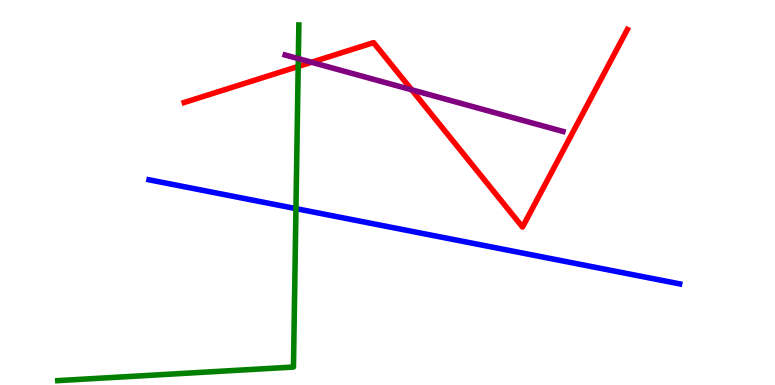[{'lines': ['blue', 'red'], 'intersections': []}, {'lines': ['green', 'red'], 'intersections': [{'x': 3.85, 'y': 8.27}]}, {'lines': ['purple', 'red'], 'intersections': [{'x': 4.02, 'y': 8.38}, {'x': 5.31, 'y': 7.67}]}, {'lines': ['blue', 'green'], 'intersections': [{'x': 3.82, 'y': 4.58}]}, {'lines': ['blue', 'purple'], 'intersections': []}, {'lines': ['green', 'purple'], 'intersections': [{'x': 3.85, 'y': 8.48}]}]